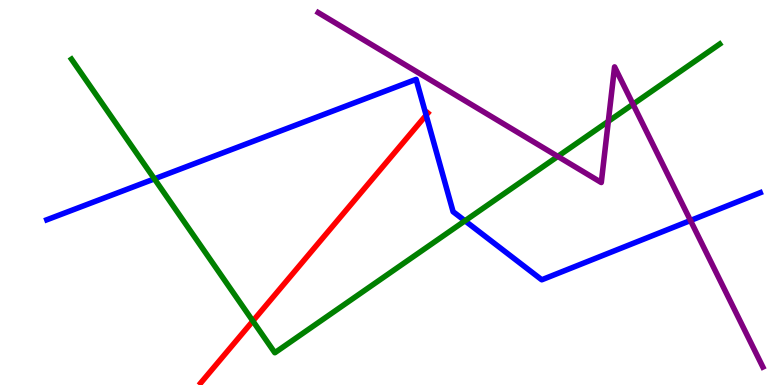[{'lines': ['blue', 'red'], 'intersections': [{'x': 5.5, 'y': 7.01}]}, {'lines': ['green', 'red'], 'intersections': [{'x': 3.26, 'y': 1.66}]}, {'lines': ['purple', 'red'], 'intersections': []}, {'lines': ['blue', 'green'], 'intersections': [{'x': 1.99, 'y': 5.35}, {'x': 6.0, 'y': 4.26}]}, {'lines': ['blue', 'purple'], 'intersections': [{'x': 8.91, 'y': 4.27}]}, {'lines': ['green', 'purple'], 'intersections': [{'x': 7.2, 'y': 5.94}, {'x': 7.85, 'y': 6.85}, {'x': 8.17, 'y': 7.29}]}]